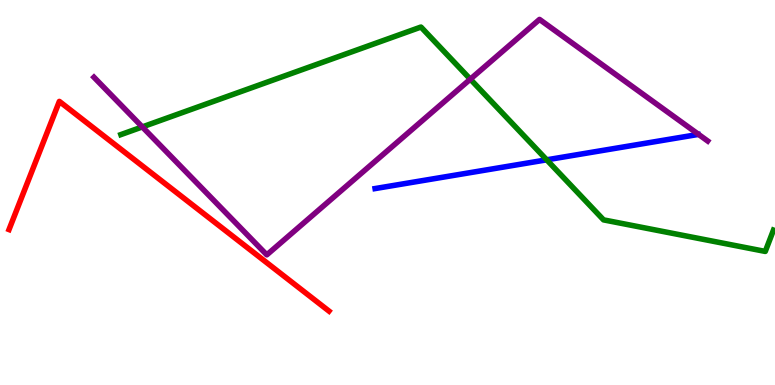[{'lines': ['blue', 'red'], 'intersections': []}, {'lines': ['green', 'red'], 'intersections': []}, {'lines': ['purple', 'red'], 'intersections': []}, {'lines': ['blue', 'green'], 'intersections': [{'x': 7.05, 'y': 5.85}]}, {'lines': ['blue', 'purple'], 'intersections': []}, {'lines': ['green', 'purple'], 'intersections': [{'x': 1.84, 'y': 6.7}, {'x': 6.07, 'y': 7.94}]}]